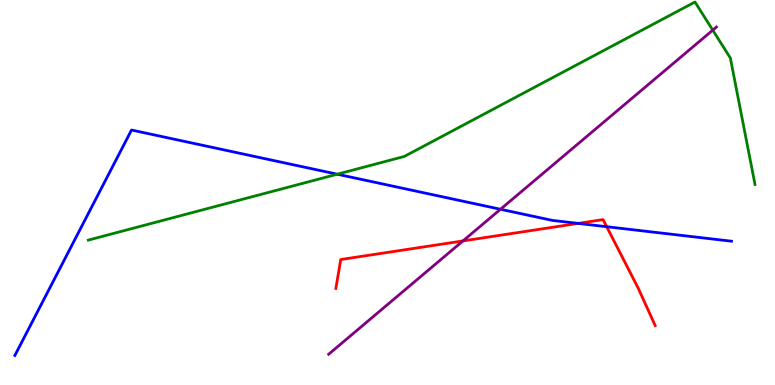[{'lines': ['blue', 'red'], 'intersections': [{'x': 7.46, 'y': 4.2}, {'x': 7.83, 'y': 4.11}]}, {'lines': ['green', 'red'], 'intersections': []}, {'lines': ['purple', 'red'], 'intersections': [{'x': 5.97, 'y': 3.74}]}, {'lines': ['blue', 'green'], 'intersections': [{'x': 4.35, 'y': 5.48}]}, {'lines': ['blue', 'purple'], 'intersections': [{'x': 6.46, 'y': 4.56}]}, {'lines': ['green', 'purple'], 'intersections': [{'x': 9.2, 'y': 9.22}]}]